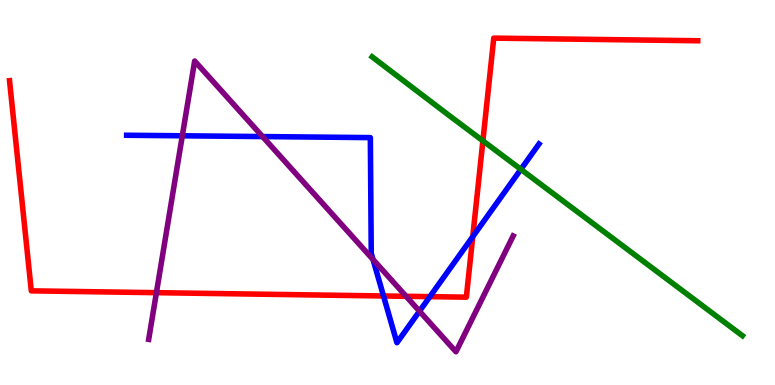[{'lines': ['blue', 'red'], 'intersections': [{'x': 4.95, 'y': 2.31}, {'x': 5.55, 'y': 2.29}, {'x': 6.1, 'y': 3.85}]}, {'lines': ['green', 'red'], 'intersections': [{'x': 6.23, 'y': 6.34}]}, {'lines': ['purple', 'red'], 'intersections': [{'x': 2.02, 'y': 2.4}, {'x': 5.24, 'y': 2.3}]}, {'lines': ['blue', 'green'], 'intersections': [{'x': 6.72, 'y': 5.6}]}, {'lines': ['blue', 'purple'], 'intersections': [{'x': 2.35, 'y': 6.47}, {'x': 3.39, 'y': 6.45}, {'x': 4.81, 'y': 3.26}, {'x': 5.41, 'y': 1.92}]}, {'lines': ['green', 'purple'], 'intersections': []}]